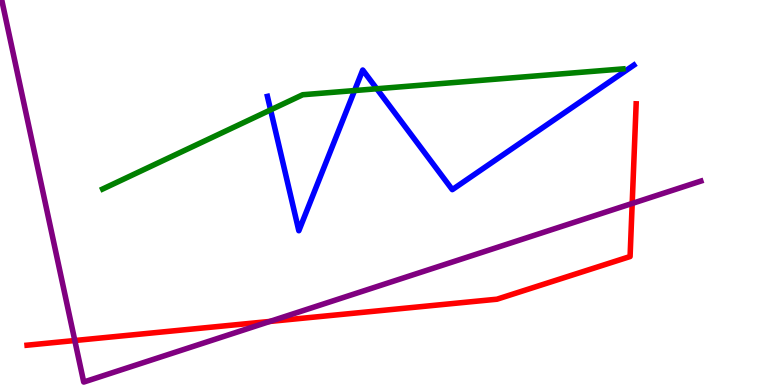[{'lines': ['blue', 'red'], 'intersections': []}, {'lines': ['green', 'red'], 'intersections': []}, {'lines': ['purple', 'red'], 'intersections': [{'x': 0.965, 'y': 1.16}, {'x': 3.48, 'y': 1.65}, {'x': 8.16, 'y': 4.72}]}, {'lines': ['blue', 'green'], 'intersections': [{'x': 3.49, 'y': 7.15}, {'x': 4.58, 'y': 7.65}, {'x': 4.86, 'y': 7.69}]}, {'lines': ['blue', 'purple'], 'intersections': []}, {'lines': ['green', 'purple'], 'intersections': []}]